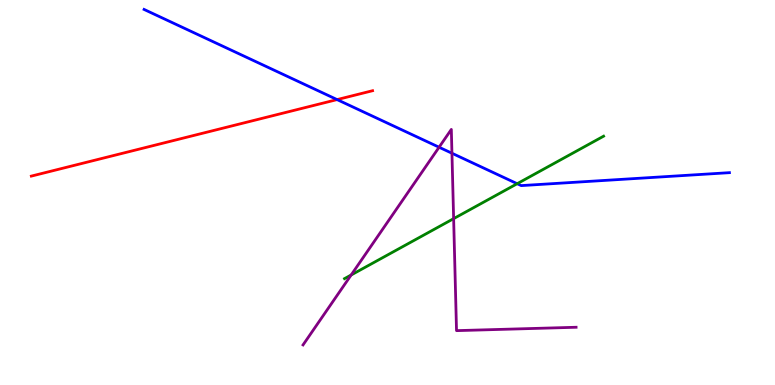[{'lines': ['blue', 'red'], 'intersections': [{'x': 4.35, 'y': 7.41}]}, {'lines': ['green', 'red'], 'intersections': []}, {'lines': ['purple', 'red'], 'intersections': []}, {'lines': ['blue', 'green'], 'intersections': [{'x': 6.67, 'y': 5.23}]}, {'lines': ['blue', 'purple'], 'intersections': [{'x': 5.67, 'y': 6.18}, {'x': 5.83, 'y': 6.02}]}, {'lines': ['green', 'purple'], 'intersections': [{'x': 4.53, 'y': 2.86}, {'x': 5.85, 'y': 4.32}]}]